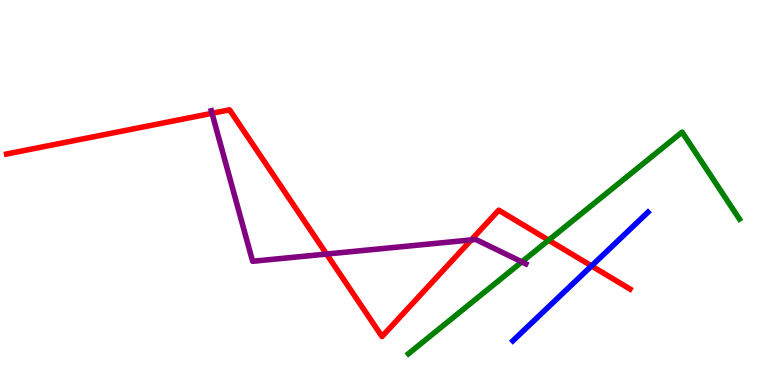[{'lines': ['blue', 'red'], 'intersections': [{'x': 7.63, 'y': 3.09}]}, {'lines': ['green', 'red'], 'intersections': [{'x': 7.08, 'y': 3.76}]}, {'lines': ['purple', 'red'], 'intersections': [{'x': 2.74, 'y': 7.06}, {'x': 4.21, 'y': 3.4}, {'x': 6.08, 'y': 3.77}]}, {'lines': ['blue', 'green'], 'intersections': []}, {'lines': ['blue', 'purple'], 'intersections': []}, {'lines': ['green', 'purple'], 'intersections': [{'x': 6.73, 'y': 3.2}]}]